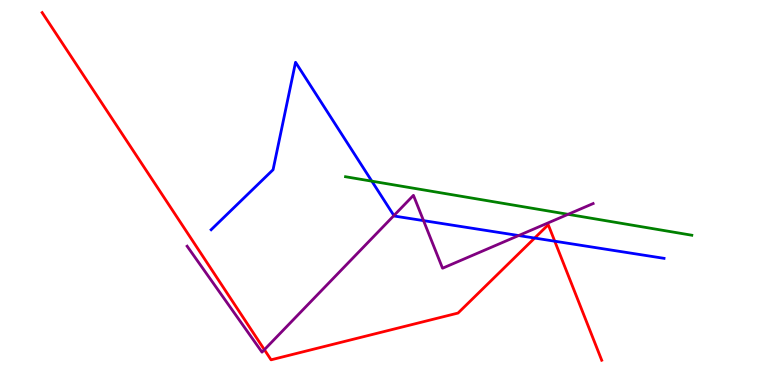[{'lines': ['blue', 'red'], 'intersections': [{'x': 6.9, 'y': 3.82}, {'x': 7.16, 'y': 3.74}]}, {'lines': ['green', 'red'], 'intersections': []}, {'lines': ['purple', 'red'], 'intersections': [{'x': 3.41, 'y': 0.917}]}, {'lines': ['blue', 'green'], 'intersections': [{'x': 4.8, 'y': 5.29}]}, {'lines': ['blue', 'purple'], 'intersections': [{'x': 5.08, 'y': 4.4}, {'x': 5.46, 'y': 4.27}, {'x': 6.69, 'y': 3.88}]}, {'lines': ['green', 'purple'], 'intersections': [{'x': 7.33, 'y': 4.43}]}]